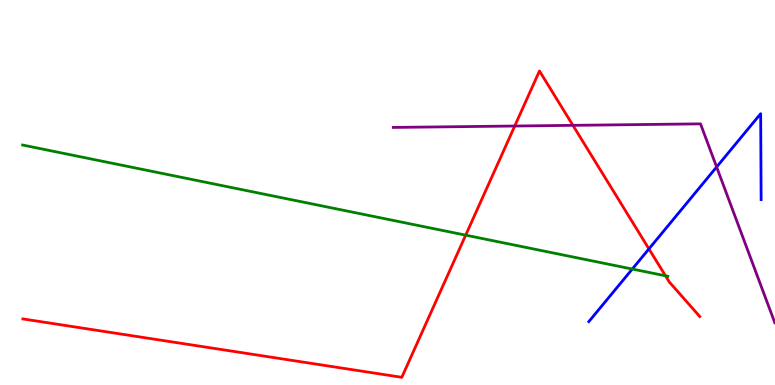[{'lines': ['blue', 'red'], 'intersections': [{'x': 8.37, 'y': 3.54}]}, {'lines': ['green', 'red'], 'intersections': [{'x': 6.01, 'y': 3.89}, {'x': 8.59, 'y': 2.84}]}, {'lines': ['purple', 'red'], 'intersections': [{'x': 6.64, 'y': 6.73}, {'x': 7.39, 'y': 6.74}]}, {'lines': ['blue', 'green'], 'intersections': [{'x': 8.16, 'y': 3.01}]}, {'lines': ['blue', 'purple'], 'intersections': [{'x': 9.25, 'y': 5.66}]}, {'lines': ['green', 'purple'], 'intersections': []}]